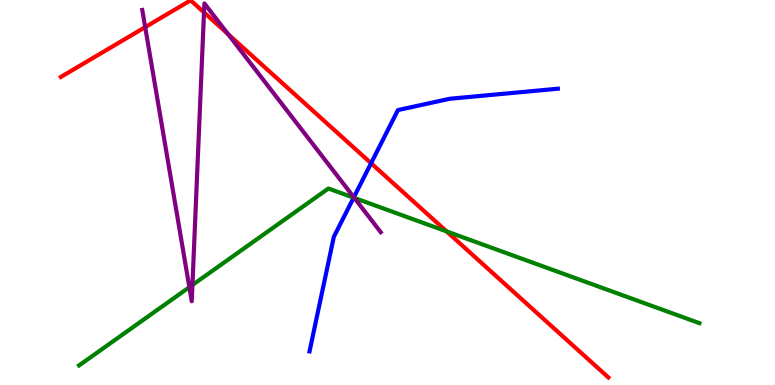[{'lines': ['blue', 'red'], 'intersections': [{'x': 4.79, 'y': 5.76}]}, {'lines': ['green', 'red'], 'intersections': [{'x': 5.76, 'y': 3.99}]}, {'lines': ['purple', 'red'], 'intersections': [{'x': 1.87, 'y': 9.29}, {'x': 2.63, 'y': 9.68}, {'x': 2.94, 'y': 9.11}]}, {'lines': ['blue', 'green'], 'intersections': [{'x': 4.56, 'y': 4.87}]}, {'lines': ['blue', 'purple'], 'intersections': [{'x': 4.57, 'y': 4.88}]}, {'lines': ['green', 'purple'], 'intersections': [{'x': 2.44, 'y': 2.54}, {'x': 2.48, 'y': 2.6}, {'x': 4.57, 'y': 4.86}]}]